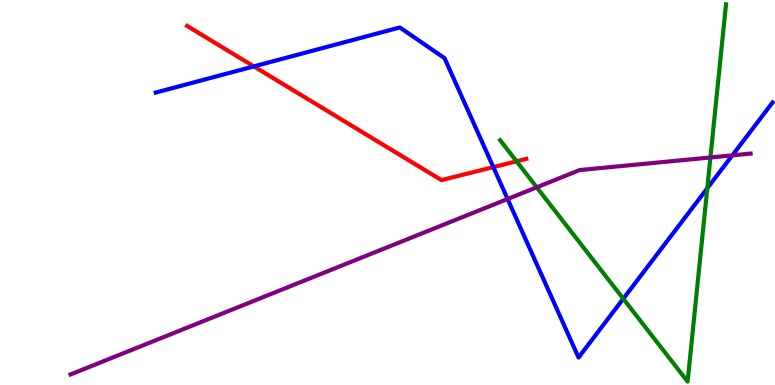[{'lines': ['blue', 'red'], 'intersections': [{'x': 3.28, 'y': 8.28}, {'x': 6.37, 'y': 5.66}]}, {'lines': ['green', 'red'], 'intersections': [{'x': 6.67, 'y': 5.81}]}, {'lines': ['purple', 'red'], 'intersections': []}, {'lines': ['blue', 'green'], 'intersections': [{'x': 8.04, 'y': 2.24}, {'x': 9.13, 'y': 5.11}]}, {'lines': ['blue', 'purple'], 'intersections': [{'x': 6.55, 'y': 4.83}, {'x': 9.45, 'y': 5.97}]}, {'lines': ['green', 'purple'], 'intersections': [{'x': 6.93, 'y': 5.13}, {'x': 9.17, 'y': 5.91}]}]